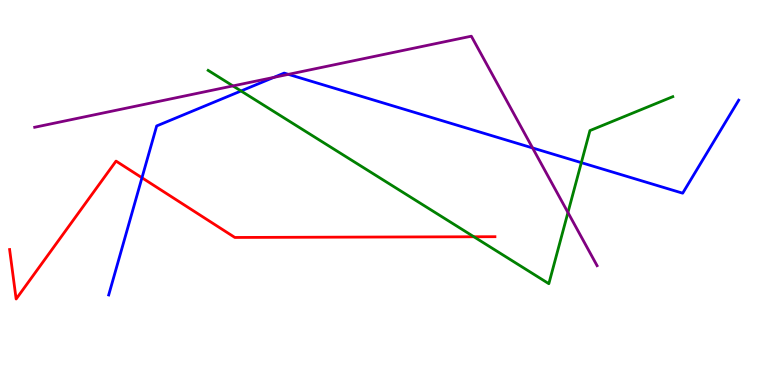[{'lines': ['blue', 'red'], 'intersections': [{'x': 1.83, 'y': 5.38}]}, {'lines': ['green', 'red'], 'intersections': [{'x': 6.11, 'y': 3.85}]}, {'lines': ['purple', 'red'], 'intersections': []}, {'lines': ['blue', 'green'], 'intersections': [{'x': 3.11, 'y': 7.64}, {'x': 7.5, 'y': 5.78}]}, {'lines': ['blue', 'purple'], 'intersections': [{'x': 3.53, 'y': 7.99}, {'x': 3.72, 'y': 8.07}, {'x': 6.87, 'y': 6.16}]}, {'lines': ['green', 'purple'], 'intersections': [{'x': 3.01, 'y': 7.77}, {'x': 7.33, 'y': 4.48}]}]